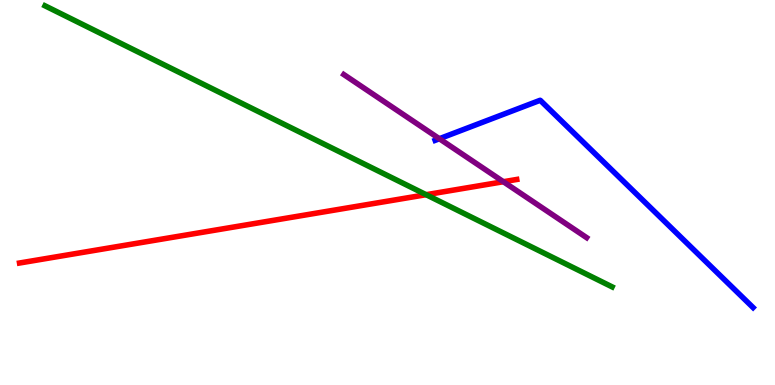[{'lines': ['blue', 'red'], 'intersections': []}, {'lines': ['green', 'red'], 'intersections': [{'x': 5.5, 'y': 4.94}]}, {'lines': ['purple', 'red'], 'intersections': [{'x': 6.5, 'y': 5.28}]}, {'lines': ['blue', 'green'], 'intersections': []}, {'lines': ['blue', 'purple'], 'intersections': [{'x': 5.67, 'y': 6.4}]}, {'lines': ['green', 'purple'], 'intersections': []}]